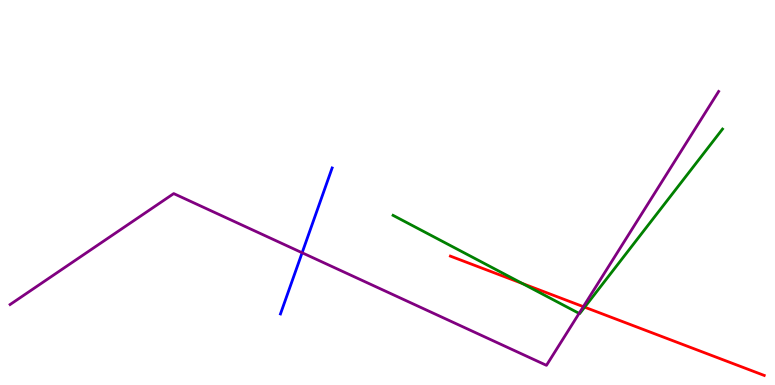[{'lines': ['blue', 'red'], 'intersections': []}, {'lines': ['green', 'red'], 'intersections': [{'x': 6.74, 'y': 2.64}, {'x': 7.54, 'y': 2.02}]}, {'lines': ['purple', 'red'], 'intersections': [{'x': 7.53, 'y': 2.03}]}, {'lines': ['blue', 'green'], 'intersections': []}, {'lines': ['blue', 'purple'], 'intersections': [{'x': 3.9, 'y': 3.43}]}, {'lines': ['green', 'purple'], 'intersections': [{'x': 7.47, 'y': 1.86}]}]